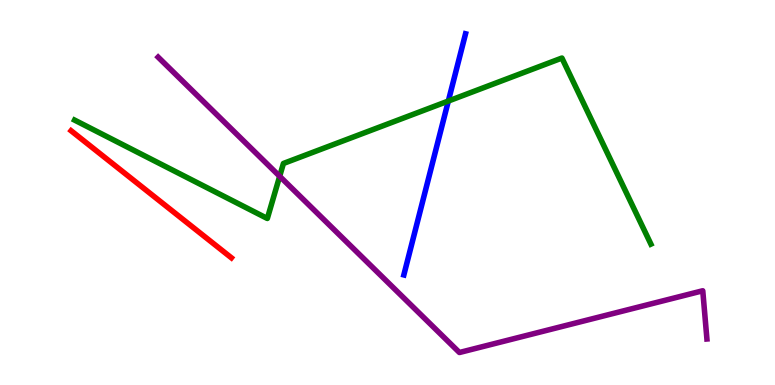[{'lines': ['blue', 'red'], 'intersections': []}, {'lines': ['green', 'red'], 'intersections': []}, {'lines': ['purple', 'red'], 'intersections': []}, {'lines': ['blue', 'green'], 'intersections': [{'x': 5.79, 'y': 7.38}]}, {'lines': ['blue', 'purple'], 'intersections': []}, {'lines': ['green', 'purple'], 'intersections': [{'x': 3.61, 'y': 5.42}]}]